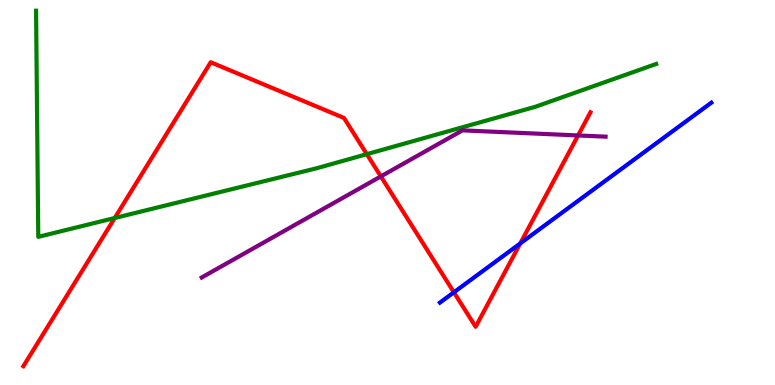[{'lines': ['blue', 'red'], 'intersections': [{'x': 5.86, 'y': 2.41}, {'x': 6.71, 'y': 3.68}]}, {'lines': ['green', 'red'], 'intersections': [{'x': 1.48, 'y': 4.34}, {'x': 4.73, 'y': 6.0}]}, {'lines': ['purple', 'red'], 'intersections': [{'x': 4.91, 'y': 5.42}, {'x': 7.46, 'y': 6.48}]}, {'lines': ['blue', 'green'], 'intersections': []}, {'lines': ['blue', 'purple'], 'intersections': []}, {'lines': ['green', 'purple'], 'intersections': []}]